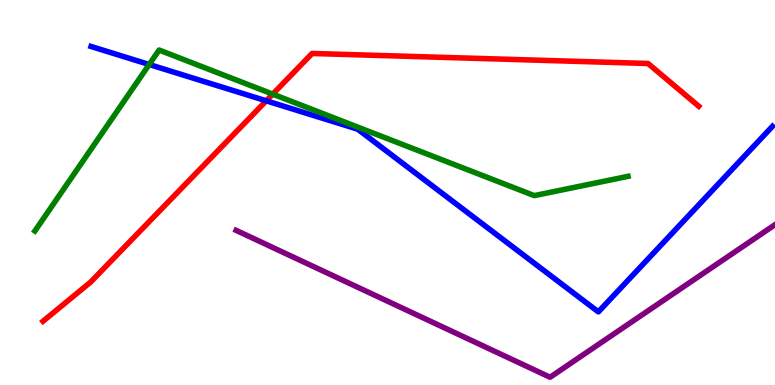[{'lines': ['blue', 'red'], 'intersections': [{'x': 3.44, 'y': 7.38}]}, {'lines': ['green', 'red'], 'intersections': [{'x': 3.52, 'y': 7.56}]}, {'lines': ['purple', 'red'], 'intersections': []}, {'lines': ['blue', 'green'], 'intersections': [{'x': 1.92, 'y': 8.32}]}, {'lines': ['blue', 'purple'], 'intersections': []}, {'lines': ['green', 'purple'], 'intersections': []}]